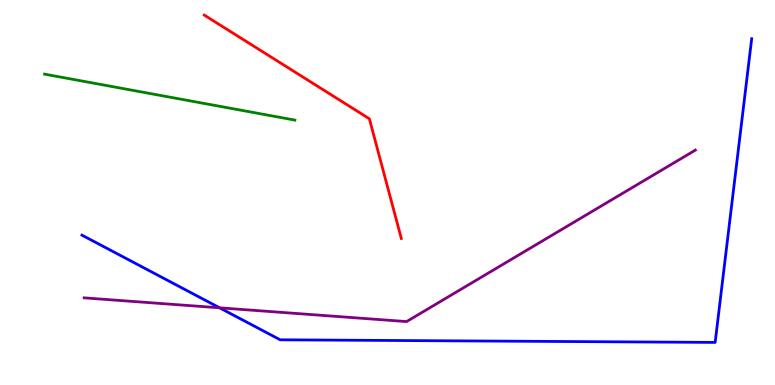[{'lines': ['blue', 'red'], 'intersections': []}, {'lines': ['green', 'red'], 'intersections': []}, {'lines': ['purple', 'red'], 'intersections': []}, {'lines': ['blue', 'green'], 'intersections': []}, {'lines': ['blue', 'purple'], 'intersections': [{'x': 2.83, 'y': 2.0}]}, {'lines': ['green', 'purple'], 'intersections': []}]